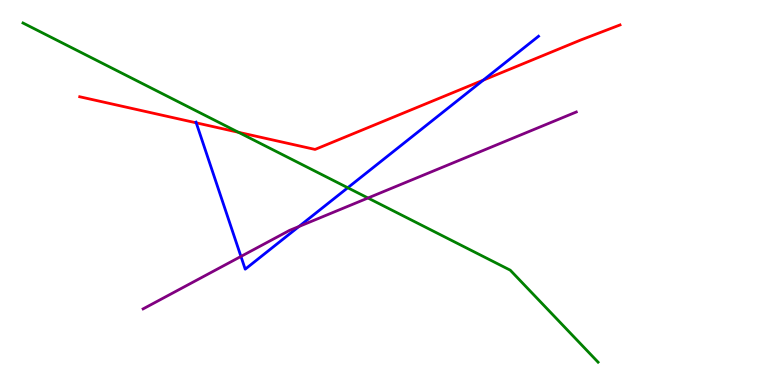[{'lines': ['blue', 'red'], 'intersections': [{'x': 2.53, 'y': 6.81}, {'x': 6.24, 'y': 7.92}]}, {'lines': ['green', 'red'], 'intersections': [{'x': 3.08, 'y': 6.56}]}, {'lines': ['purple', 'red'], 'intersections': []}, {'lines': ['blue', 'green'], 'intersections': [{'x': 4.49, 'y': 5.12}]}, {'lines': ['blue', 'purple'], 'intersections': [{'x': 3.11, 'y': 3.34}, {'x': 3.86, 'y': 4.12}]}, {'lines': ['green', 'purple'], 'intersections': [{'x': 4.75, 'y': 4.86}]}]